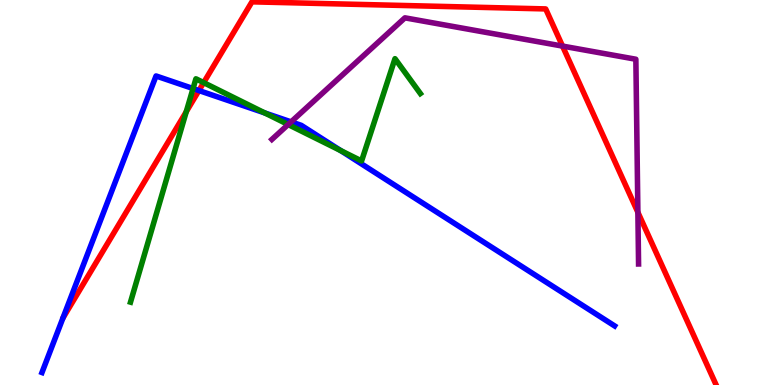[{'lines': ['blue', 'red'], 'intersections': [{'x': 2.57, 'y': 7.65}]}, {'lines': ['green', 'red'], 'intersections': [{'x': 2.4, 'y': 7.1}, {'x': 2.63, 'y': 7.85}]}, {'lines': ['purple', 'red'], 'intersections': [{'x': 7.26, 'y': 8.8}, {'x': 8.23, 'y': 4.49}]}, {'lines': ['blue', 'green'], 'intersections': [{'x': 2.49, 'y': 7.7}, {'x': 3.42, 'y': 7.07}, {'x': 4.4, 'y': 6.09}]}, {'lines': ['blue', 'purple'], 'intersections': [{'x': 3.76, 'y': 6.83}]}, {'lines': ['green', 'purple'], 'intersections': [{'x': 3.72, 'y': 6.77}]}]